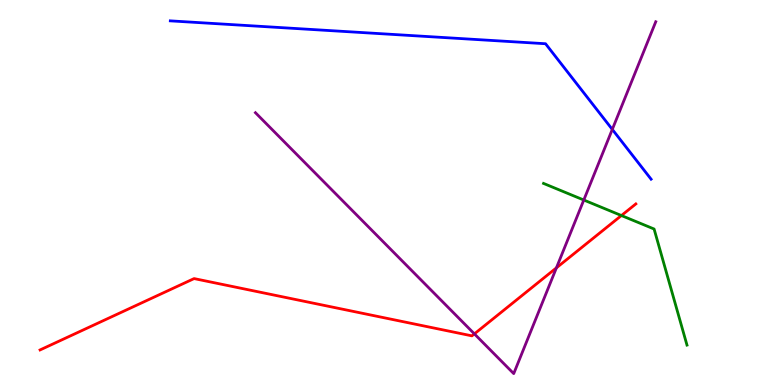[{'lines': ['blue', 'red'], 'intersections': []}, {'lines': ['green', 'red'], 'intersections': [{'x': 8.02, 'y': 4.4}]}, {'lines': ['purple', 'red'], 'intersections': [{'x': 6.12, 'y': 1.33}, {'x': 7.18, 'y': 3.04}]}, {'lines': ['blue', 'green'], 'intersections': []}, {'lines': ['blue', 'purple'], 'intersections': [{'x': 7.9, 'y': 6.64}]}, {'lines': ['green', 'purple'], 'intersections': [{'x': 7.53, 'y': 4.8}]}]